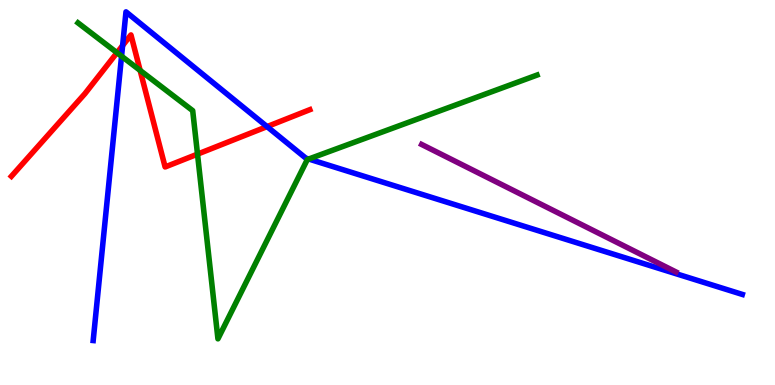[{'lines': ['blue', 'red'], 'intersections': [{'x': 1.58, 'y': 8.82}, {'x': 3.45, 'y': 6.71}]}, {'lines': ['green', 'red'], 'intersections': [{'x': 1.51, 'y': 8.63}, {'x': 1.81, 'y': 8.17}, {'x': 2.55, 'y': 6.0}]}, {'lines': ['purple', 'red'], 'intersections': []}, {'lines': ['blue', 'green'], 'intersections': [{'x': 1.57, 'y': 8.54}, {'x': 3.98, 'y': 5.87}]}, {'lines': ['blue', 'purple'], 'intersections': []}, {'lines': ['green', 'purple'], 'intersections': []}]